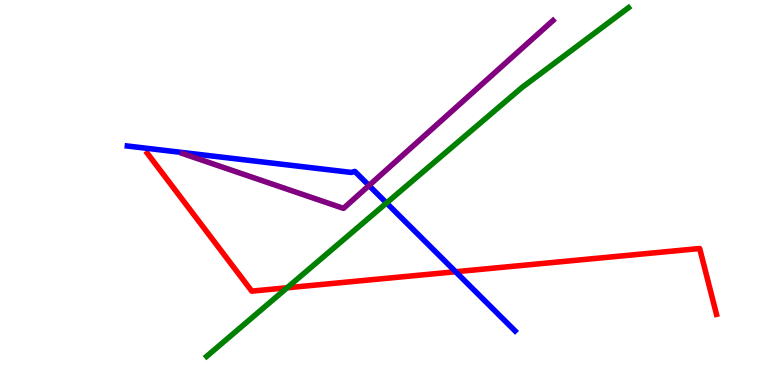[{'lines': ['blue', 'red'], 'intersections': [{'x': 5.88, 'y': 2.94}]}, {'lines': ['green', 'red'], 'intersections': [{'x': 3.7, 'y': 2.53}]}, {'lines': ['purple', 'red'], 'intersections': []}, {'lines': ['blue', 'green'], 'intersections': [{'x': 4.99, 'y': 4.73}]}, {'lines': ['blue', 'purple'], 'intersections': [{'x': 4.76, 'y': 5.18}]}, {'lines': ['green', 'purple'], 'intersections': []}]